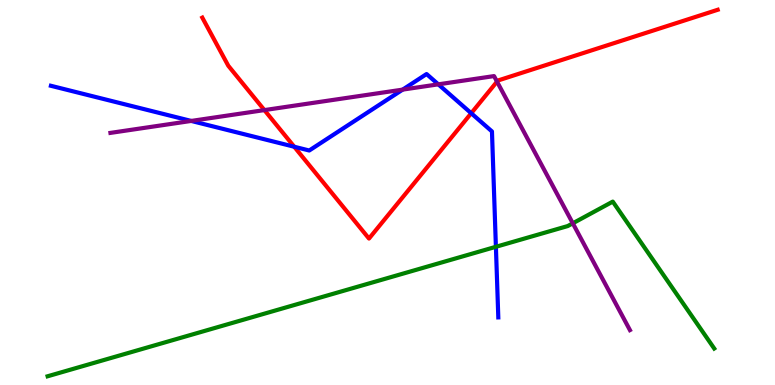[{'lines': ['blue', 'red'], 'intersections': [{'x': 3.8, 'y': 6.19}, {'x': 6.08, 'y': 7.06}]}, {'lines': ['green', 'red'], 'intersections': []}, {'lines': ['purple', 'red'], 'intersections': [{'x': 3.41, 'y': 7.14}, {'x': 6.41, 'y': 7.88}]}, {'lines': ['blue', 'green'], 'intersections': [{'x': 6.4, 'y': 3.59}]}, {'lines': ['blue', 'purple'], 'intersections': [{'x': 2.47, 'y': 6.86}, {'x': 5.2, 'y': 7.67}, {'x': 5.66, 'y': 7.81}]}, {'lines': ['green', 'purple'], 'intersections': [{'x': 7.39, 'y': 4.2}]}]